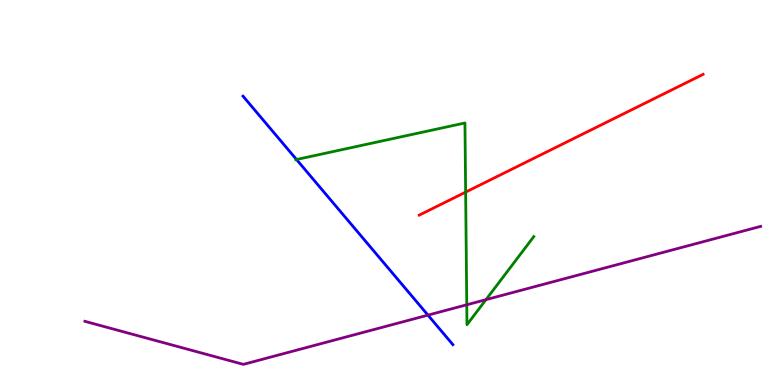[{'lines': ['blue', 'red'], 'intersections': []}, {'lines': ['green', 'red'], 'intersections': [{'x': 6.01, 'y': 5.01}]}, {'lines': ['purple', 'red'], 'intersections': []}, {'lines': ['blue', 'green'], 'intersections': [{'x': 3.83, 'y': 5.86}]}, {'lines': ['blue', 'purple'], 'intersections': [{'x': 5.52, 'y': 1.81}]}, {'lines': ['green', 'purple'], 'intersections': [{'x': 6.02, 'y': 2.08}, {'x': 6.27, 'y': 2.22}]}]